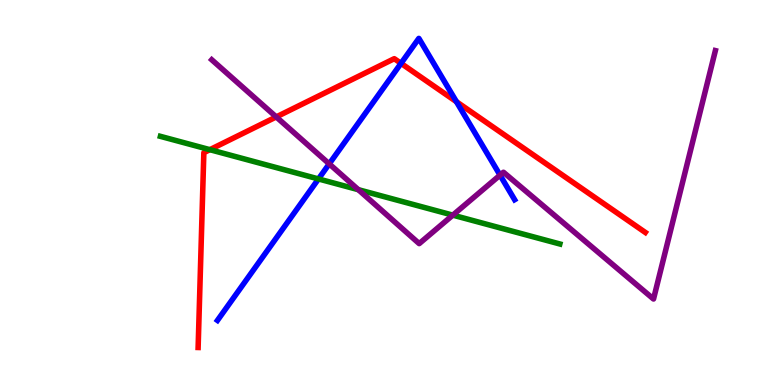[{'lines': ['blue', 'red'], 'intersections': [{'x': 5.17, 'y': 8.35}, {'x': 5.89, 'y': 7.36}]}, {'lines': ['green', 'red'], 'intersections': [{'x': 2.71, 'y': 6.11}]}, {'lines': ['purple', 'red'], 'intersections': [{'x': 3.56, 'y': 6.96}]}, {'lines': ['blue', 'green'], 'intersections': [{'x': 4.11, 'y': 5.35}]}, {'lines': ['blue', 'purple'], 'intersections': [{'x': 4.25, 'y': 5.74}, {'x': 6.45, 'y': 5.45}]}, {'lines': ['green', 'purple'], 'intersections': [{'x': 4.62, 'y': 5.07}, {'x': 5.84, 'y': 4.41}]}]